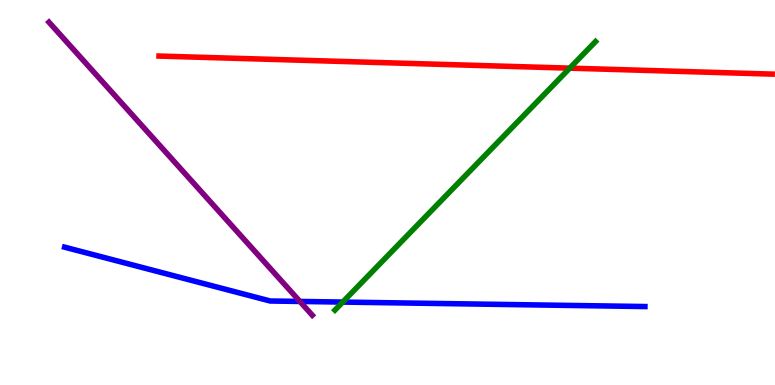[{'lines': ['blue', 'red'], 'intersections': []}, {'lines': ['green', 'red'], 'intersections': [{'x': 7.35, 'y': 8.23}]}, {'lines': ['purple', 'red'], 'intersections': []}, {'lines': ['blue', 'green'], 'intersections': [{'x': 4.42, 'y': 2.15}]}, {'lines': ['blue', 'purple'], 'intersections': [{'x': 3.87, 'y': 2.17}]}, {'lines': ['green', 'purple'], 'intersections': []}]